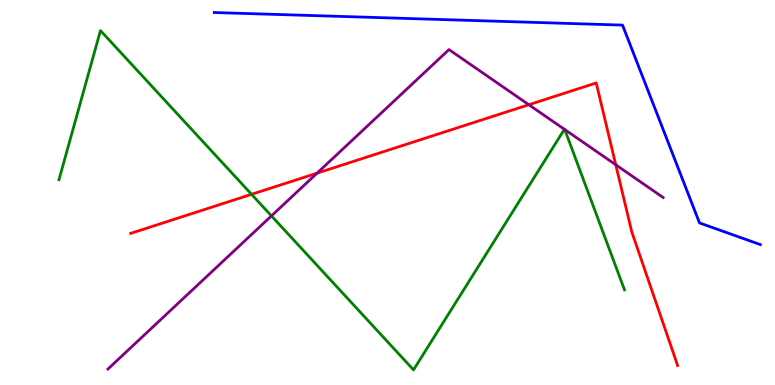[{'lines': ['blue', 'red'], 'intersections': []}, {'lines': ['green', 'red'], 'intersections': [{'x': 3.25, 'y': 4.95}]}, {'lines': ['purple', 'red'], 'intersections': [{'x': 4.09, 'y': 5.5}, {'x': 6.82, 'y': 7.28}, {'x': 7.95, 'y': 5.72}]}, {'lines': ['blue', 'green'], 'intersections': []}, {'lines': ['blue', 'purple'], 'intersections': []}, {'lines': ['green', 'purple'], 'intersections': [{'x': 3.5, 'y': 4.39}, {'x': 7.28, 'y': 6.64}, {'x': 7.29, 'y': 6.64}]}]